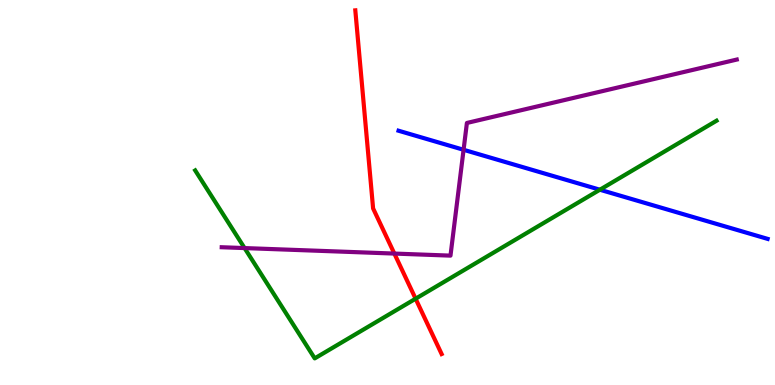[{'lines': ['blue', 'red'], 'intersections': []}, {'lines': ['green', 'red'], 'intersections': [{'x': 5.36, 'y': 2.24}]}, {'lines': ['purple', 'red'], 'intersections': [{'x': 5.09, 'y': 3.41}]}, {'lines': ['blue', 'green'], 'intersections': [{'x': 7.74, 'y': 5.07}]}, {'lines': ['blue', 'purple'], 'intersections': [{'x': 5.98, 'y': 6.11}]}, {'lines': ['green', 'purple'], 'intersections': [{'x': 3.16, 'y': 3.56}]}]